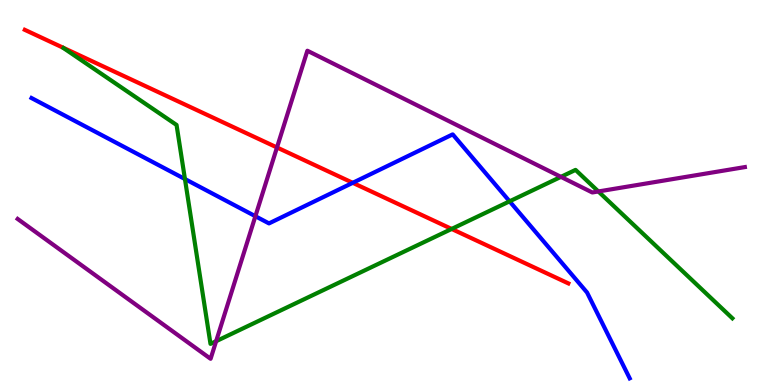[{'lines': ['blue', 'red'], 'intersections': [{'x': 4.55, 'y': 5.25}]}, {'lines': ['green', 'red'], 'intersections': [{'x': 5.83, 'y': 4.05}]}, {'lines': ['purple', 'red'], 'intersections': [{'x': 3.57, 'y': 6.17}]}, {'lines': ['blue', 'green'], 'intersections': [{'x': 2.39, 'y': 5.35}, {'x': 6.58, 'y': 4.77}]}, {'lines': ['blue', 'purple'], 'intersections': [{'x': 3.3, 'y': 4.38}]}, {'lines': ['green', 'purple'], 'intersections': [{'x': 2.79, 'y': 1.14}, {'x': 7.24, 'y': 5.41}, {'x': 7.72, 'y': 5.03}]}]